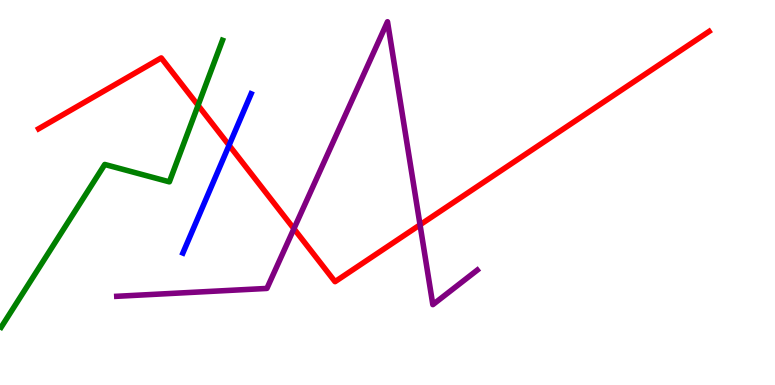[{'lines': ['blue', 'red'], 'intersections': [{'x': 2.96, 'y': 6.23}]}, {'lines': ['green', 'red'], 'intersections': [{'x': 2.56, 'y': 7.26}]}, {'lines': ['purple', 'red'], 'intersections': [{'x': 3.79, 'y': 4.06}, {'x': 5.42, 'y': 4.16}]}, {'lines': ['blue', 'green'], 'intersections': []}, {'lines': ['blue', 'purple'], 'intersections': []}, {'lines': ['green', 'purple'], 'intersections': []}]